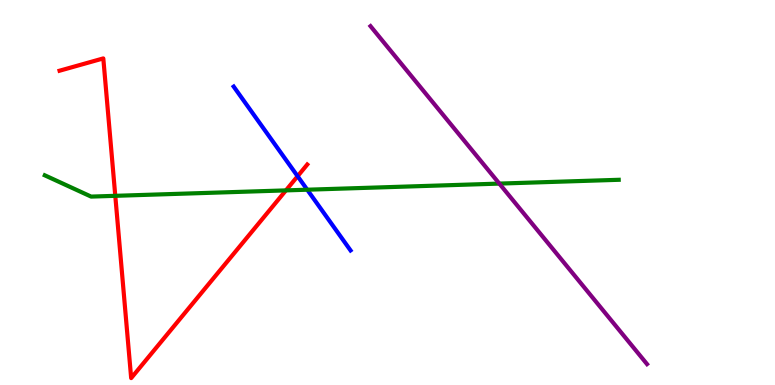[{'lines': ['blue', 'red'], 'intersections': [{'x': 3.84, 'y': 5.42}]}, {'lines': ['green', 'red'], 'intersections': [{'x': 1.49, 'y': 4.91}, {'x': 3.69, 'y': 5.05}]}, {'lines': ['purple', 'red'], 'intersections': []}, {'lines': ['blue', 'green'], 'intersections': [{'x': 3.96, 'y': 5.07}]}, {'lines': ['blue', 'purple'], 'intersections': []}, {'lines': ['green', 'purple'], 'intersections': [{'x': 6.44, 'y': 5.23}]}]